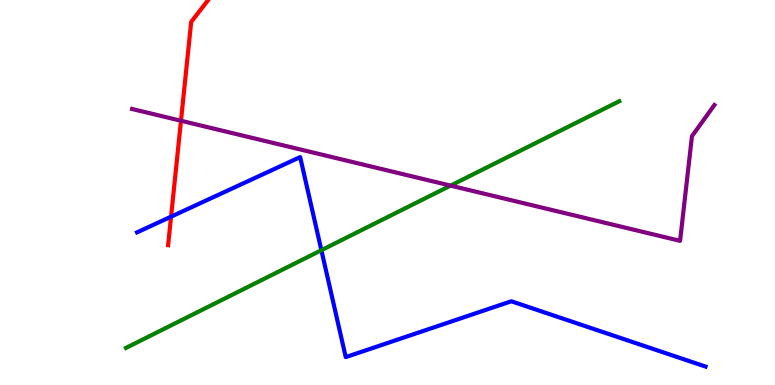[{'lines': ['blue', 'red'], 'intersections': [{'x': 2.21, 'y': 4.37}]}, {'lines': ['green', 'red'], 'intersections': []}, {'lines': ['purple', 'red'], 'intersections': [{'x': 2.34, 'y': 6.86}]}, {'lines': ['blue', 'green'], 'intersections': [{'x': 4.15, 'y': 3.5}]}, {'lines': ['blue', 'purple'], 'intersections': []}, {'lines': ['green', 'purple'], 'intersections': [{'x': 5.81, 'y': 5.18}]}]